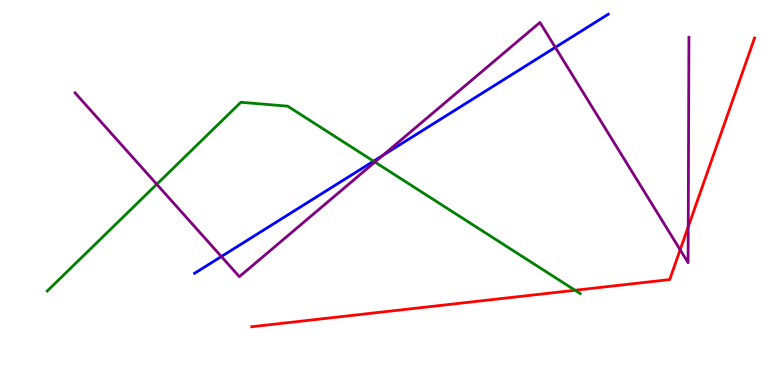[{'lines': ['blue', 'red'], 'intersections': []}, {'lines': ['green', 'red'], 'intersections': [{'x': 7.42, 'y': 2.46}]}, {'lines': ['purple', 'red'], 'intersections': [{'x': 8.78, 'y': 3.51}, {'x': 8.88, 'y': 4.11}]}, {'lines': ['blue', 'green'], 'intersections': [{'x': 4.82, 'y': 5.81}]}, {'lines': ['blue', 'purple'], 'intersections': [{'x': 2.86, 'y': 3.34}, {'x': 4.94, 'y': 5.96}, {'x': 7.17, 'y': 8.77}]}, {'lines': ['green', 'purple'], 'intersections': [{'x': 2.02, 'y': 5.21}, {'x': 4.84, 'y': 5.79}]}]